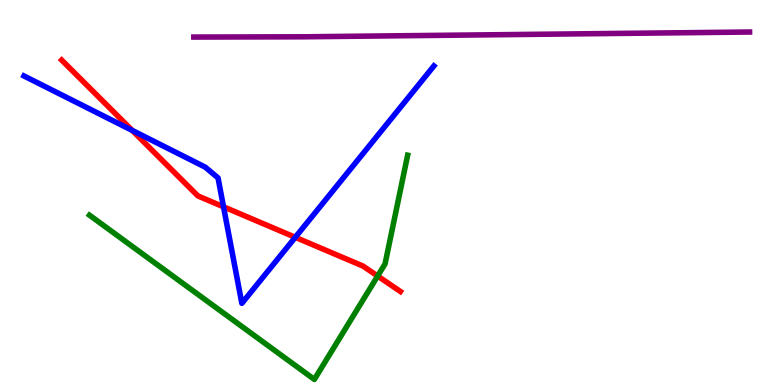[{'lines': ['blue', 'red'], 'intersections': [{'x': 1.71, 'y': 6.61}, {'x': 2.88, 'y': 4.63}, {'x': 3.81, 'y': 3.84}]}, {'lines': ['green', 'red'], 'intersections': [{'x': 4.87, 'y': 2.83}]}, {'lines': ['purple', 'red'], 'intersections': []}, {'lines': ['blue', 'green'], 'intersections': []}, {'lines': ['blue', 'purple'], 'intersections': []}, {'lines': ['green', 'purple'], 'intersections': []}]